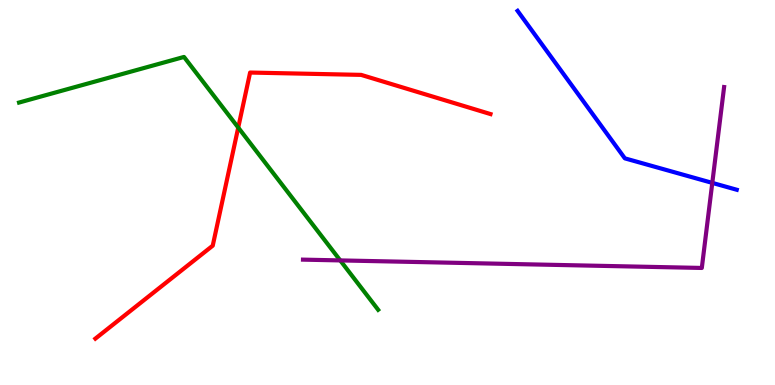[{'lines': ['blue', 'red'], 'intersections': []}, {'lines': ['green', 'red'], 'intersections': [{'x': 3.07, 'y': 6.69}]}, {'lines': ['purple', 'red'], 'intersections': []}, {'lines': ['blue', 'green'], 'intersections': []}, {'lines': ['blue', 'purple'], 'intersections': [{'x': 9.19, 'y': 5.25}]}, {'lines': ['green', 'purple'], 'intersections': [{'x': 4.39, 'y': 3.24}]}]